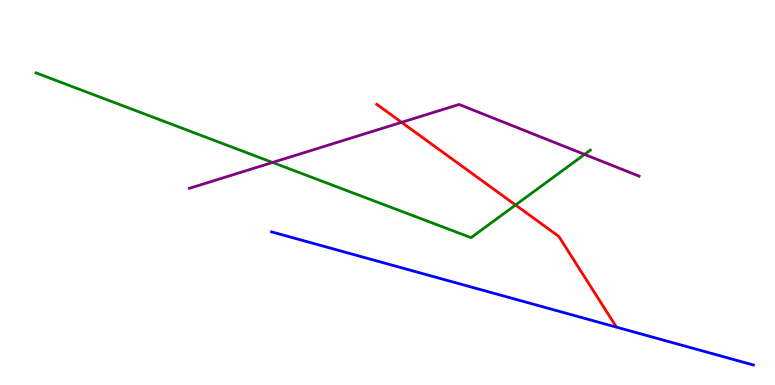[{'lines': ['blue', 'red'], 'intersections': []}, {'lines': ['green', 'red'], 'intersections': [{'x': 6.65, 'y': 4.67}]}, {'lines': ['purple', 'red'], 'intersections': [{'x': 5.18, 'y': 6.82}]}, {'lines': ['blue', 'green'], 'intersections': []}, {'lines': ['blue', 'purple'], 'intersections': []}, {'lines': ['green', 'purple'], 'intersections': [{'x': 3.52, 'y': 5.78}, {'x': 7.54, 'y': 5.99}]}]